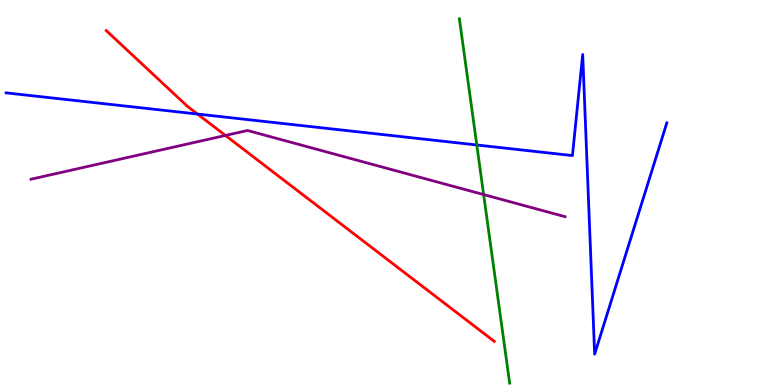[{'lines': ['blue', 'red'], 'intersections': [{'x': 2.55, 'y': 7.04}]}, {'lines': ['green', 'red'], 'intersections': []}, {'lines': ['purple', 'red'], 'intersections': [{'x': 2.91, 'y': 6.48}]}, {'lines': ['blue', 'green'], 'intersections': [{'x': 6.15, 'y': 6.23}]}, {'lines': ['blue', 'purple'], 'intersections': []}, {'lines': ['green', 'purple'], 'intersections': [{'x': 6.24, 'y': 4.95}]}]